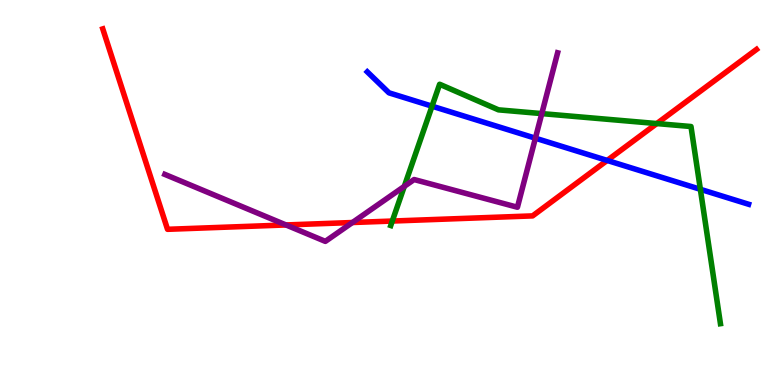[{'lines': ['blue', 'red'], 'intersections': [{'x': 7.83, 'y': 5.83}]}, {'lines': ['green', 'red'], 'intersections': [{'x': 5.06, 'y': 4.26}, {'x': 8.47, 'y': 6.79}]}, {'lines': ['purple', 'red'], 'intersections': [{'x': 3.69, 'y': 4.16}, {'x': 4.55, 'y': 4.22}]}, {'lines': ['blue', 'green'], 'intersections': [{'x': 5.57, 'y': 7.24}, {'x': 9.04, 'y': 5.08}]}, {'lines': ['blue', 'purple'], 'intersections': [{'x': 6.91, 'y': 6.41}]}, {'lines': ['green', 'purple'], 'intersections': [{'x': 5.22, 'y': 5.16}, {'x': 6.99, 'y': 7.05}]}]